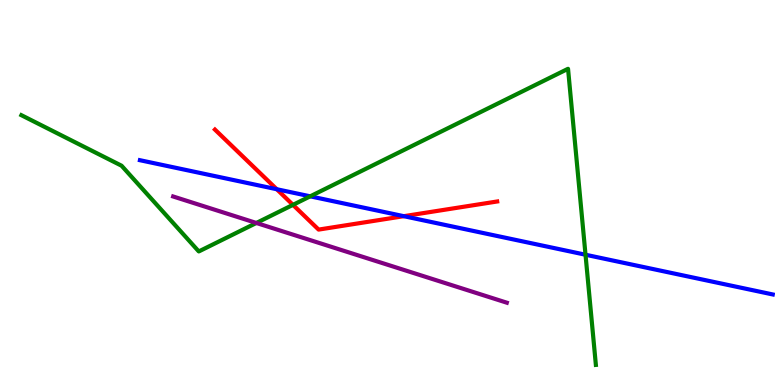[{'lines': ['blue', 'red'], 'intersections': [{'x': 3.57, 'y': 5.08}, {'x': 5.21, 'y': 4.38}]}, {'lines': ['green', 'red'], 'intersections': [{'x': 3.78, 'y': 4.68}]}, {'lines': ['purple', 'red'], 'intersections': []}, {'lines': ['blue', 'green'], 'intersections': [{'x': 4.0, 'y': 4.9}, {'x': 7.56, 'y': 3.38}]}, {'lines': ['blue', 'purple'], 'intersections': []}, {'lines': ['green', 'purple'], 'intersections': [{'x': 3.31, 'y': 4.21}]}]